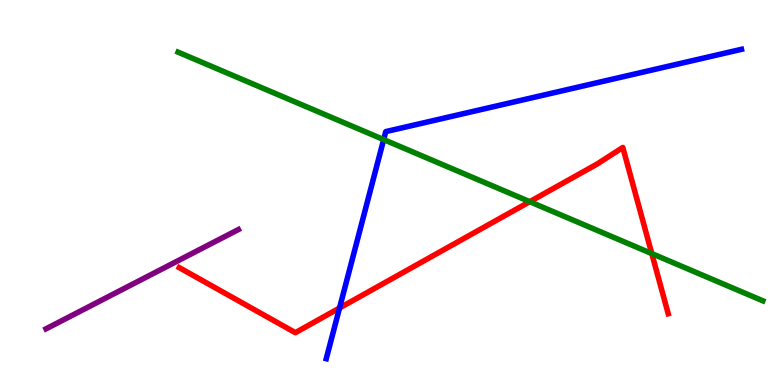[{'lines': ['blue', 'red'], 'intersections': [{'x': 4.38, 'y': 2.0}]}, {'lines': ['green', 'red'], 'intersections': [{'x': 6.84, 'y': 4.76}, {'x': 8.41, 'y': 3.41}]}, {'lines': ['purple', 'red'], 'intersections': []}, {'lines': ['blue', 'green'], 'intersections': [{'x': 4.95, 'y': 6.37}]}, {'lines': ['blue', 'purple'], 'intersections': []}, {'lines': ['green', 'purple'], 'intersections': []}]